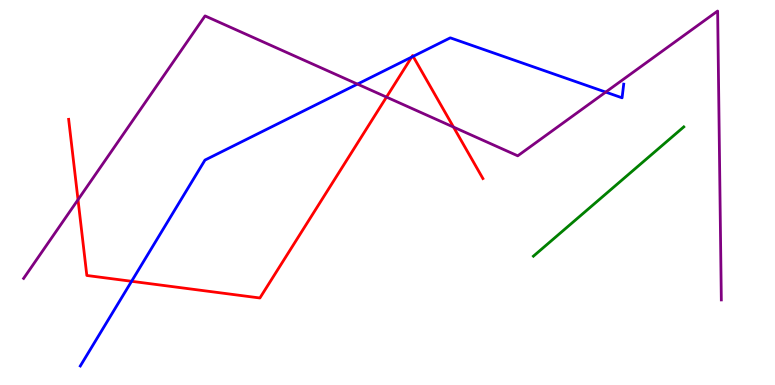[{'lines': ['blue', 'red'], 'intersections': [{'x': 1.7, 'y': 2.69}, {'x': 5.31, 'y': 8.52}, {'x': 5.33, 'y': 8.54}]}, {'lines': ['green', 'red'], 'intersections': []}, {'lines': ['purple', 'red'], 'intersections': [{'x': 1.01, 'y': 4.81}, {'x': 4.99, 'y': 7.48}, {'x': 5.85, 'y': 6.7}]}, {'lines': ['blue', 'green'], 'intersections': []}, {'lines': ['blue', 'purple'], 'intersections': [{'x': 4.61, 'y': 7.82}, {'x': 7.82, 'y': 7.61}]}, {'lines': ['green', 'purple'], 'intersections': []}]